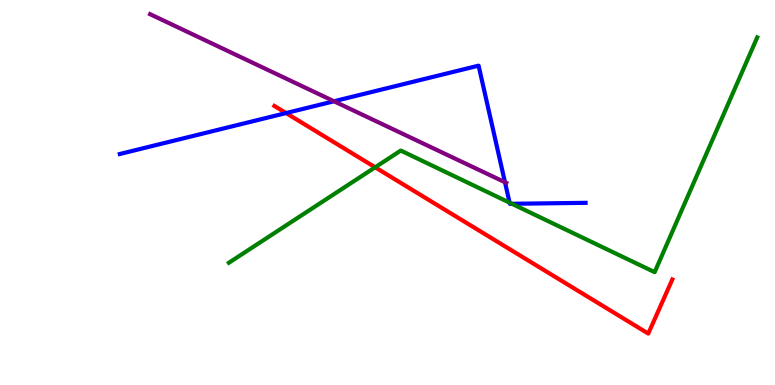[{'lines': ['blue', 'red'], 'intersections': [{'x': 3.69, 'y': 7.06}]}, {'lines': ['green', 'red'], 'intersections': [{'x': 4.84, 'y': 5.65}]}, {'lines': ['purple', 'red'], 'intersections': []}, {'lines': ['blue', 'green'], 'intersections': [{'x': 6.58, 'y': 4.74}, {'x': 6.61, 'y': 4.71}]}, {'lines': ['blue', 'purple'], 'intersections': [{'x': 4.31, 'y': 7.37}, {'x': 6.52, 'y': 5.27}]}, {'lines': ['green', 'purple'], 'intersections': []}]